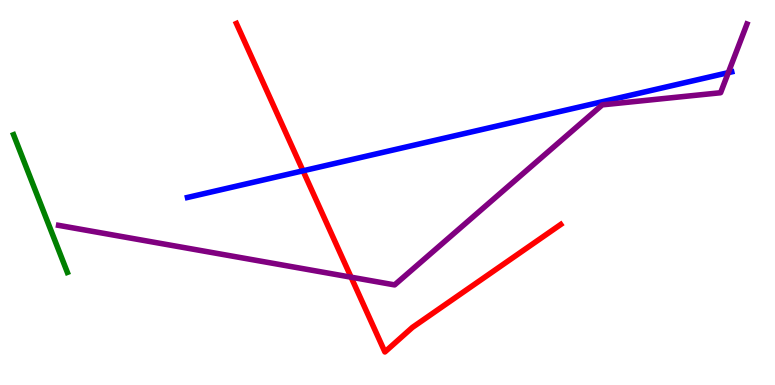[{'lines': ['blue', 'red'], 'intersections': [{'x': 3.91, 'y': 5.56}]}, {'lines': ['green', 'red'], 'intersections': []}, {'lines': ['purple', 'red'], 'intersections': [{'x': 4.53, 'y': 2.8}]}, {'lines': ['blue', 'green'], 'intersections': []}, {'lines': ['blue', 'purple'], 'intersections': [{'x': 9.4, 'y': 8.11}]}, {'lines': ['green', 'purple'], 'intersections': []}]